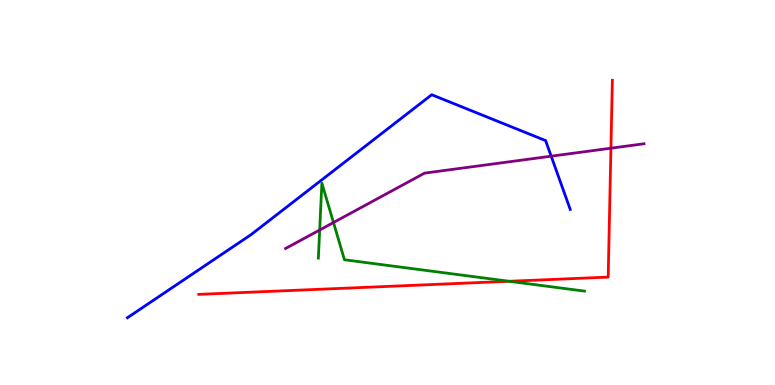[{'lines': ['blue', 'red'], 'intersections': []}, {'lines': ['green', 'red'], 'intersections': [{'x': 6.57, 'y': 2.69}]}, {'lines': ['purple', 'red'], 'intersections': [{'x': 7.88, 'y': 6.15}]}, {'lines': ['blue', 'green'], 'intersections': []}, {'lines': ['blue', 'purple'], 'intersections': [{'x': 7.11, 'y': 5.94}]}, {'lines': ['green', 'purple'], 'intersections': [{'x': 4.12, 'y': 4.03}, {'x': 4.3, 'y': 4.22}]}]